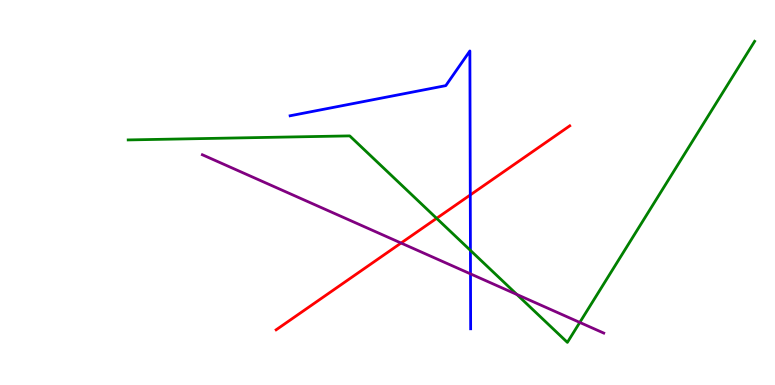[{'lines': ['blue', 'red'], 'intersections': [{'x': 6.07, 'y': 4.94}]}, {'lines': ['green', 'red'], 'intersections': [{'x': 5.63, 'y': 4.33}]}, {'lines': ['purple', 'red'], 'intersections': [{'x': 5.18, 'y': 3.69}]}, {'lines': ['blue', 'green'], 'intersections': [{'x': 6.07, 'y': 3.5}]}, {'lines': ['blue', 'purple'], 'intersections': [{'x': 6.07, 'y': 2.89}]}, {'lines': ['green', 'purple'], 'intersections': [{'x': 6.67, 'y': 2.35}, {'x': 7.48, 'y': 1.63}]}]